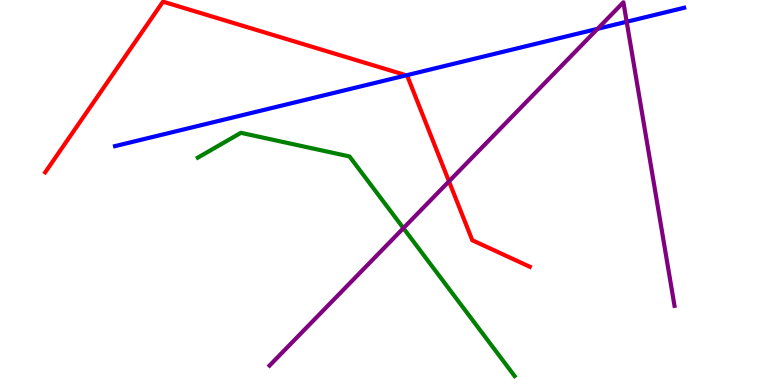[{'lines': ['blue', 'red'], 'intersections': [{'x': 5.24, 'y': 8.04}]}, {'lines': ['green', 'red'], 'intersections': []}, {'lines': ['purple', 'red'], 'intersections': [{'x': 5.79, 'y': 5.29}]}, {'lines': ['blue', 'green'], 'intersections': []}, {'lines': ['blue', 'purple'], 'intersections': [{'x': 7.71, 'y': 9.25}, {'x': 8.09, 'y': 9.44}]}, {'lines': ['green', 'purple'], 'intersections': [{'x': 5.21, 'y': 4.07}]}]